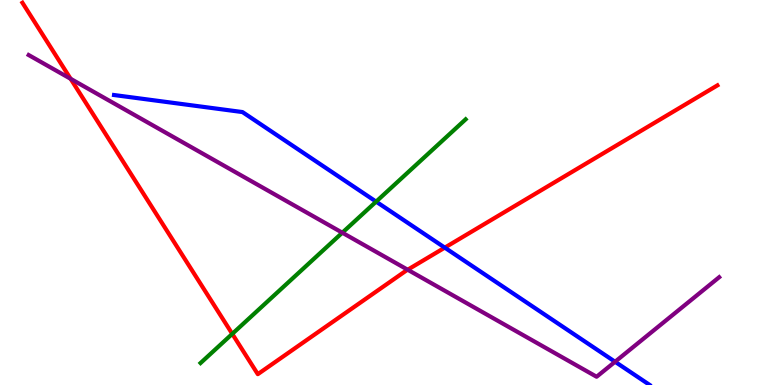[{'lines': ['blue', 'red'], 'intersections': [{'x': 5.74, 'y': 3.57}]}, {'lines': ['green', 'red'], 'intersections': [{'x': 3.0, 'y': 1.33}]}, {'lines': ['purple', 'red'], 'intersections': [{'x': 0.911, 'y': 7.95}, {'x': 5.26, 'y': 2.99}]}, {'lines': ['blue', 'green'], 'intersections': [{'x': 4.85, 'y': 4.76}]}, {'lines': ['blue', 'purple'], 'intersections': [{'x': 7.94, 'y': 0.604}]}, {'lines': ['green', 'purple'], 'intersections': [{'x': 4.42, 'y': 3.96}]}]